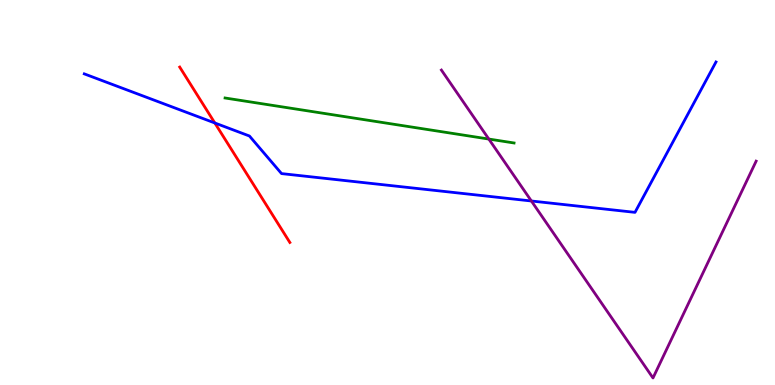[{'lines': ['blue', 'red'], 'intersections': [{'x': 2.77, 'y': 6.81}]}, {'lines': ['green', 'red'], 'intersections': []}, {'lines': ['purple', 'red'], 'intersections': []}, {'lines': ['blue', 'green'], 'intersections': []}, {'lines': ['blue', 'purple'], 'intersections': [{'x': 6.86, 'y': 4.78}]}, {'lines': ['green', 'purple'], 'intersections': [{'x': 6.31, 'y': 6.39}]}]